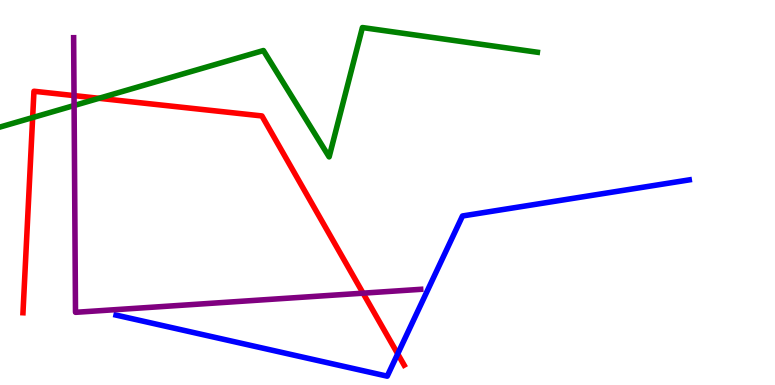[{'lines': ['blue', 'red'], 'intersections': [{'x': 5.13, 'y': 0.809}]}, {'lines': ['green', 'red'], 'intersections': [{'x': 0.421, 'y': 6.95}, {'x': 1.28, 'y': 7.45}]}, {'lines': ['purple', 'red'], 'intersections': [{'x': 0.955, 'y': 7.52}, {'x': 4.68, 'y': 2.39}]}, {'lines': ['blue', 'green'], 'intersections': []}, {'lines': ['blue', 'purple'], 'intersections': []}, {'lines': ['green', 'purple'], 'intersections': [{'x': 0.956, 'y': 7.26}]}]